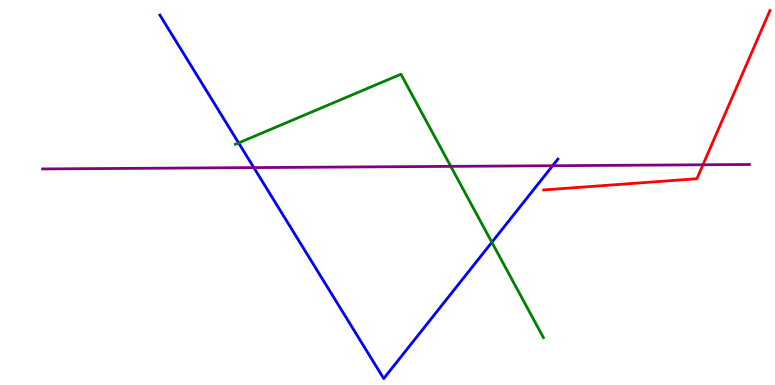[{'lines': ['blue', 'red'], 'intersections': []}, {'lines': ['green', 'red'], 'intersections': []}, {'lines': ['purple', 'red'], 'intersections': [{'x': 9.07, 'y': 5.72}]}, {'lines': ['blue', 'green'], 'intersections': [{'x': 3.08, 'y': 6.29}, {'x': 6.35, 'y': 3.71}]}, {'lines': ['blue', 'purple'], 'intersections': [{'x': 3.28, 'y': 5.65}, {'x': 7.13, 'y': 5.7}]}, {'lines': ['green', 'purple'], 'intersections': [{'x': 5.82, 'y': 5.68}]}]